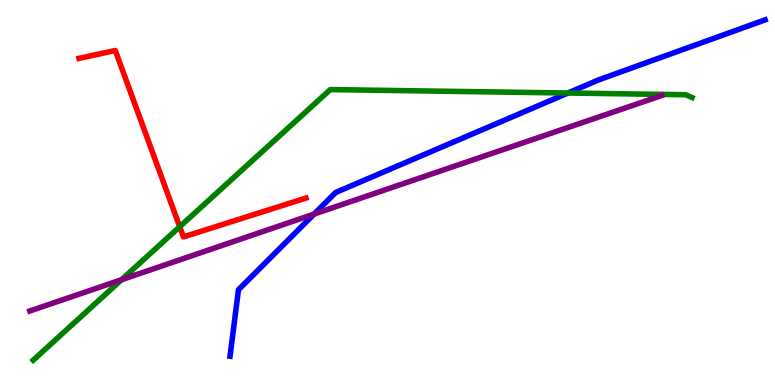[{'lines': ['blue', 'red'], 'intersections': []}, {'lines': ['green', 'red'], 'intersections': [{'x': 2.32, 'y': 4.11}]}, {'lines': ['purple', 'red'], 'intersections': []}, {'lines': ['blue', 'green'], 'intersections': [{'x': 7.33, 'y': 7.58}]}, {'lines': ['blue', 'purple'], 'intersections': [{'x': 4.05, 'y': 4.44}]}, {'lines': ['green', 'purple'], 'intersections': [{'x': 1.57, 'y': 2.73}]}]